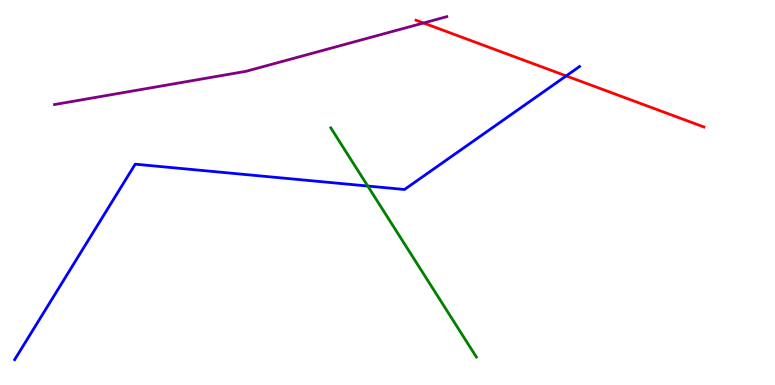[{'lines': ['blue', 'red'], 'intersections': [{'x': 7.31, 'y': 8.03}]}, {'lines': ['green', 'red'], 'intersections': []}, {'lines': ['purple', 'red'], 'intersections': [{'x': 5.46, 'y': 9.4}]}, {'lines': ['blue', 'green'], 'intersections': [{'x': 4.75, 'y': 5.17}]}, {'lines': ['blue', 'purple'], 'intersections': []}, {'lines': ['green', 'purple'], 'intersections': []}]